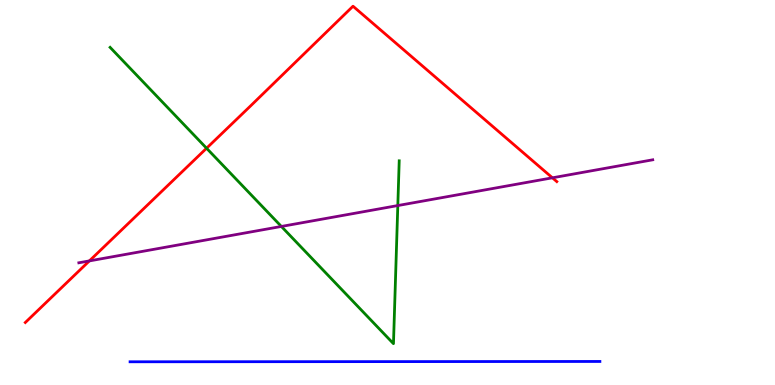[{'lines': ['blue', 'red'], 'intersections': []}, {'lines': ['green', 'red'], 'intersections': [{'x': 2.67, 'y': 6.15}]}, {'lines': ['purple', 'red'], 'intersections': [{'x': 1.15, 'y': 3.22}, {'x': 7.13, 'y': 5.38}]}, {'lines': ['blue', 'green'], 'intersections': []}, {'lines': ['blue', 'purple'], 'intersections': []}, {'lines': ['green', 'purple'], 'intersections': [{'x': 3.63, 'y': 4.12}, {'x': 5.13, 'y': 4.66}]}]